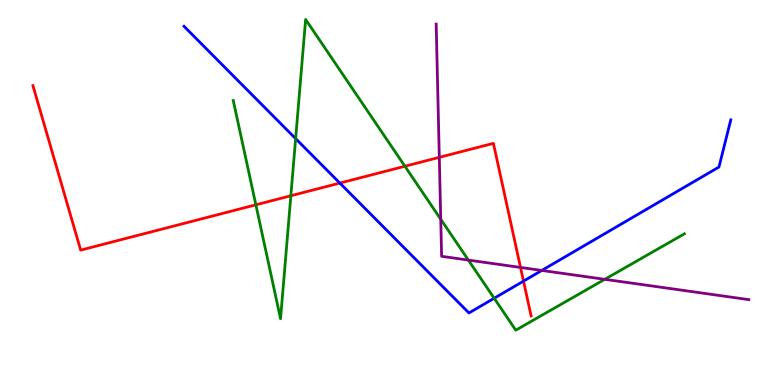[{'lines': ['blue', 'red'], 'intersections': [{'x': 4.39, 'y': 5.24}, {'x': 6.75, 'y': 2.7}]}, {'lines': ['green', 'red'], 'intersections': [{'x': 3.3, 'y': 4.68}, {'x': 3.75, 'y': 4.92}, {'x': 5.22, 'y': 5.68}]}, {'lines': ['purple', 'red'], 'intersections': [{'x': 5.67, 'y': 5.91}, {'x': 6.72, 'y': 3.05}]}, {'lines': ['blue', 'green'], 'intersections': [{'x': 3.81, 'y': 6.4}, {'x': 6.38, 'y': 2.25}]}, {'lines': ['blue', 'purple'], 'intersections': [{'x': 6.99, 'y': 2.98}]}, {'lines': ['green', 'purple'], 'intersections': [{'x': 5.69, 'y': 4.31}, {'x': 6.04, 'y': 3.24}, {'x': 7.8, 'y': 2.74}]}]